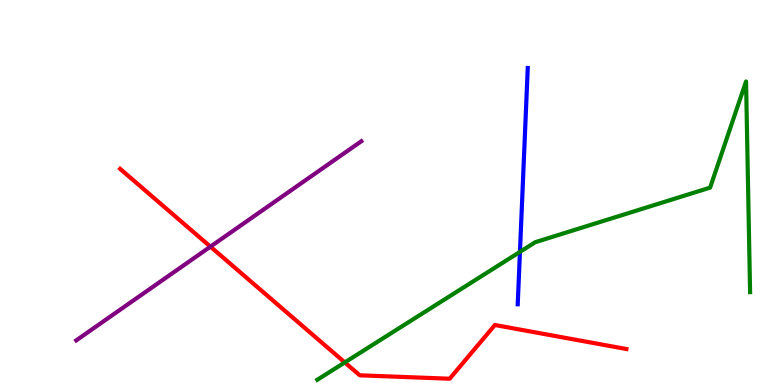[{'lines': ['blue', 'red'], 'intersections': []}, {'lines': ['green', 'red'], 'intersections': [{'x': 4.45, 'y': 0.586}]}, {'lines': ['purple', 'red'], 'intersections': [{'x': 2.72, 'y': 3.59}]}, {'lines': ['blue', 'green'], 'intersections': [{'x': 6.71, 'y': 3.46}]}, {'lines': ['blue', 'purple'], 'intersections': []}, {'lines': ['green', 'purple'], 'intersections': []}]